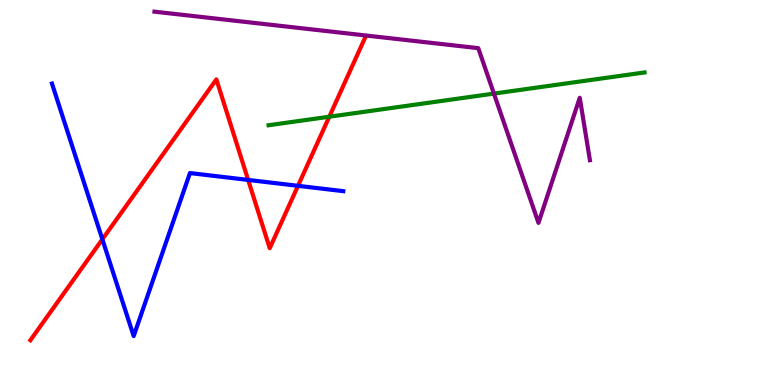[{'lines': ['blue', 'red'], 'intersections': [{'x': 1.32, 'y': 3.78}, {'x': 3.2, 'y': 5.33}, {'x': 3.85, 'y': 5.17}]}, {'lines': ['green', 'red'], 'intersections': [{'x': 4.25, 'y': 6.97}]}, {'lines': ['purple', 'red'], 'intersections': []}, {'lines': ['blue', 'green'], 'intersections': []}, {'lines': ['blue', 'purple'], 'intersections': []}, {'lines': ['green', 'purple'], 'intersections': [{'x': 6.37, 'y': 7.57}]}]